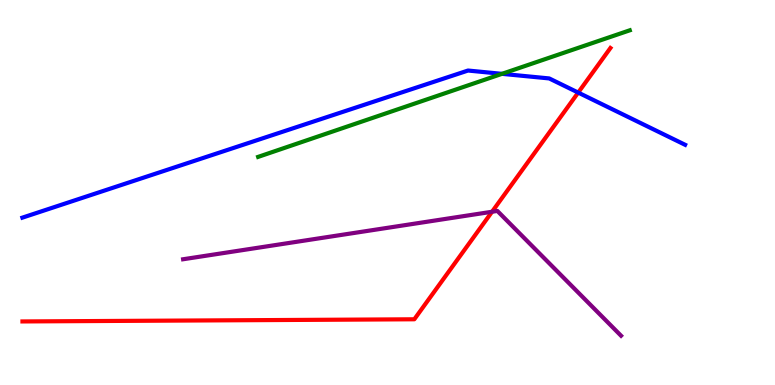[{'lines': ['blue', 'red'], 'intersections': [{'x': 7.46, 'y': 7.6}]}, {'lines': ['green', 'red'], 'intersections': []}, {'lines': ['purple', 'red'], 'intersections': [{'x': 6.35, 'y': 4.5}]}, {'lines': ['blue', 'green'], 'intersections': [{'x': 6.48, 'y': 8.08}]}, {'lines': ['blue', 'purple'], 'intersections': []}, {'lines': ['green', 'purple'], 'intersections': []}]